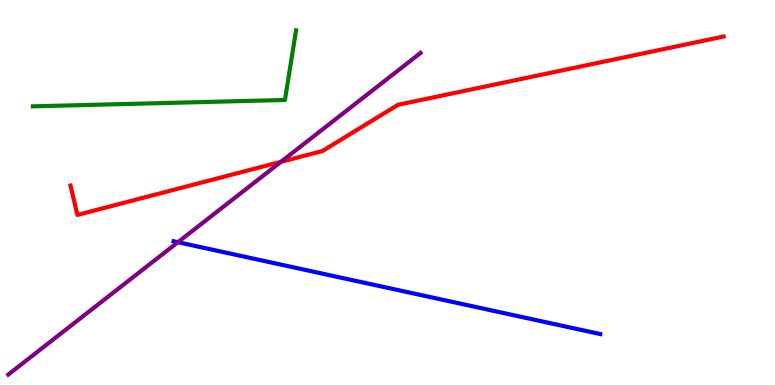[{'lines': ['blue', 'red'], 'intersections': []}, {'lines': ['green', 'red'], 'intersections': []}, {'lines': ['purple', 'red'], 'intersections': [{'x': 3.63, 'y': 5.8}]}, {'lines': ['blue', 'green'], 'intersections': []}, {'lines': ['blue', 'purple'], 'intersections': [{'x': 2.3, 'y': 3.71}]}, {'lines': ['green', 'purple'], 'intersections': []}]